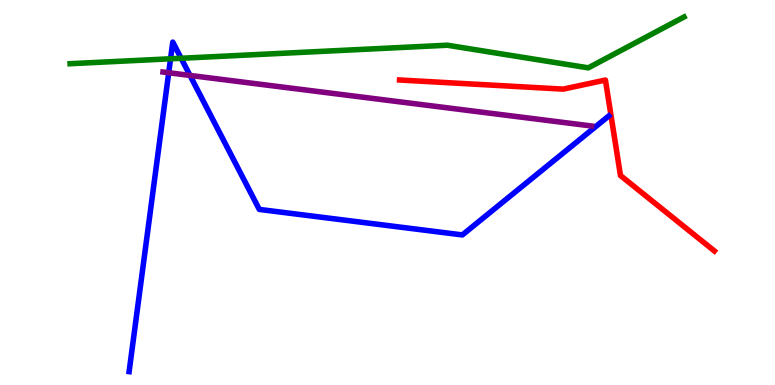[{'lines': ['blue', 'red'], 'intersections': []}, {'lines': ['green', 'red'], 'intersections': []}, {'lines': ['purple', 'red'], 'intersections': []}, {'lines': ['blue', 'green'], 'intersections': [{'x': 2.2, 'y': 8.47}, {'x': 2.34, 'y': 8.49}]}, {'lines': ['blue', 'purple'], 'intersections': [{'x': 2.18, 'y': 8.11}, {'x': 2.45, 'y': 8.04}]}, {'lines': ['green', 'purple'], 'intersections': []}]